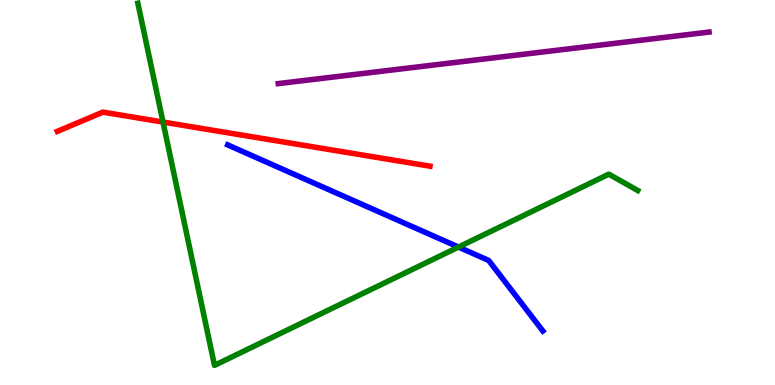[{'lines': ['blue', 'red'], 'intersections': []}, {'lines': ['green', 'red'], 'intersections': [{'x': 2.1, 'y': 6.83}]}, {'lines': ['purple', 'red'], 'intersections': []}, {'lines': ['blue', 'green'], 'intersections': [{'x': 5.92, 'y': 3.58}]}, {'lines': ['blue', 'purple'], 'intersections': []}, {'lines': ['green', 'purple'], 'intersections': []}]